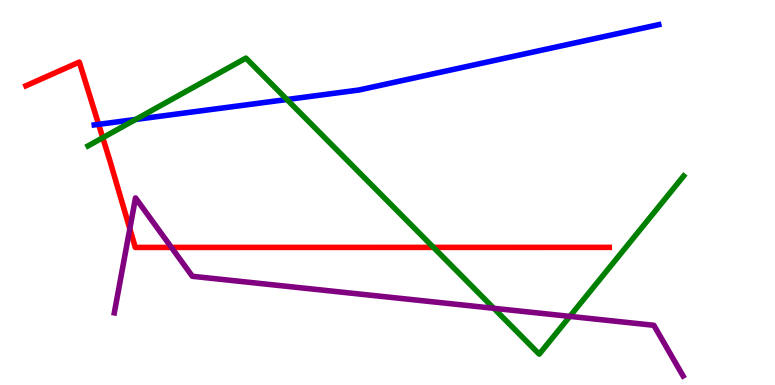[{'lines': ['blue', 'red'], 'intersections': [{'x': 1.27, 'y': 6.77}]}, {'lines': ['green', 'red'], 'intersections': [{'x': 1.33, 'y': 6.42}, {'x': 5.59, 'y': 3.57}]}, {'lines': ['purple', 'red'], 'intersections': [{'x': 1.68, 'y': 4.06}, {'x': 2.21, 'y': 3.57}]}, {'lines': ['blue', 'green'], 'intersections': [{'x': 1.75, 'y': 6.9}, {'x': 3.7, 'y': 7.42}]}, {'lines': ['blue', 'purple'], 'intersections': []}, {'lines': ['green', 'purple'], 'intersections': [{'x': 6.37, 'y': 1.99}, {'x': 7.35, 'y': 1.78}]}]